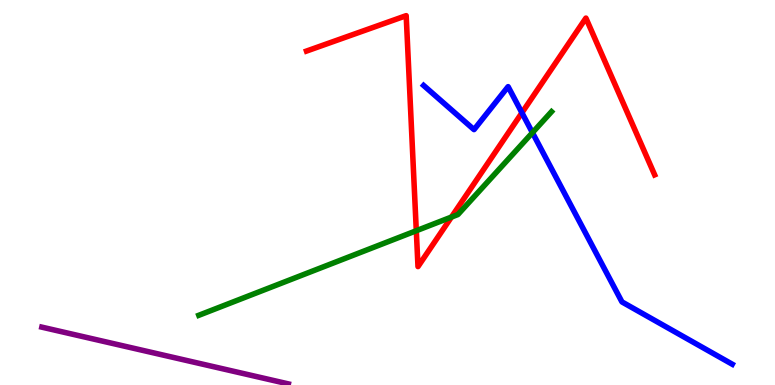[{'lines': ['blue', 'red'], 'intersections': [{'x': 6.73, 'y': 7.07}]}, {'lines': ['green', 'red'], 'intersections': [{'x': 5.37, 'y': 4.01}, {'x': 5.83, 'y': 4.36}]}, {'lines': ['purple', 'red'], 'intersections': []}, {'lines': ['blue', 'green'], 'intersections': [{'x': 6.87, 'y': 6.55}]}, {'lines': ['blue', 'purple'], 'intersections': []}, {'lines': ['green', 'purple'], 'intersections': []}]